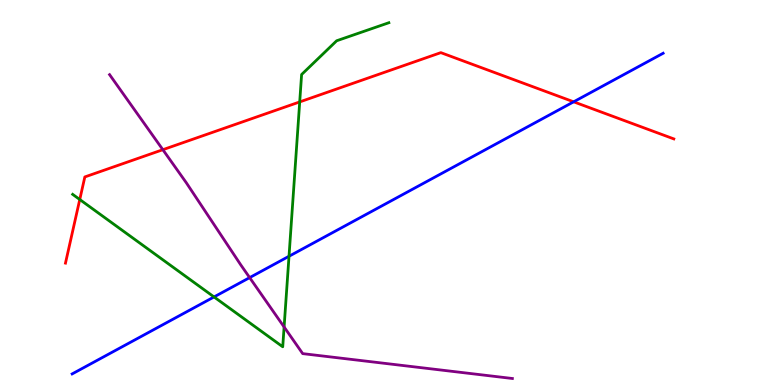[{'lines': ['blue', 'red'], 'intersections': [{'x': 7.4, 'y': 7.36}]}, {'lines': ['green', 'red'], 'intersections': [{'x': 1.03, 'y': 4.82}, {'x': 3.87, 'y': 7.35}]}, {'lines': ['purple', 'red'], 'intersections': [{'x': 2.1, 'y': 6.11}]}, {'lines': ['blue', 'green'], 'intersections': [{'x': 2.76, 'y': 2.29}, {'x': 3.73, 'y': 3.34}]}, {'lines': ['blue', 'purple'], 'intersections': [{'x': 3.22, 'y': 2.79}]}, {'lines': ['green', 'purple'], 'intersections': [{'x': 3.67, 'y': 1.51}]}]